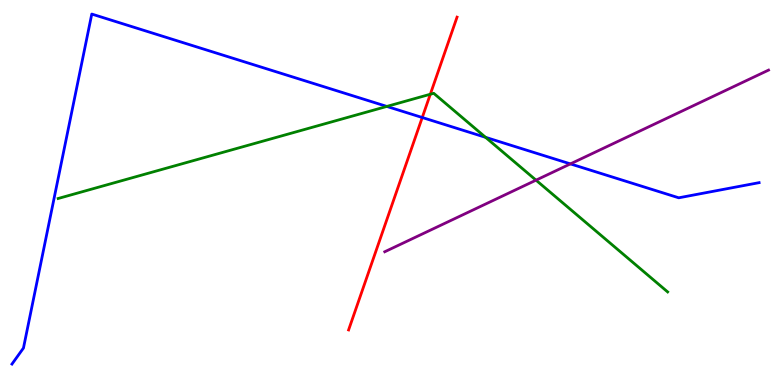[{'lines': ['blue', 'red'], 'intersections': [{'x': 5.45, 'y': 6.95}]}, {'lines': ['green', 'red'], 'intersections': [{'x': 5.55, 'y': 7.55}]}, {'lines': ['purple', 'red'], 'intersections': []}, {'lines': ['blue', 'green'], 'intersections': [{'x': 4.99, 'y': 7.24}, {'x': 6.27, 'y': 6.43}]}, {'lines': ['blue', 'purple'], 'intersections': [{'x': 7.36, 'y': 5.74}]}, {'lines': ['green', 'purple'], 'intersections': [{'x': 6.92, 'y': 5.32}]}]